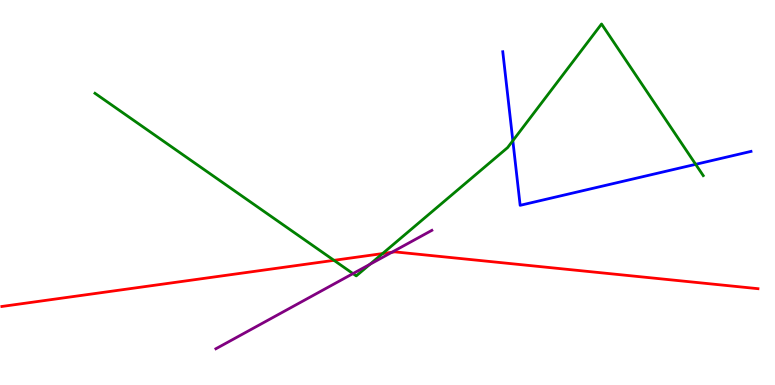[{'lines': ['blue', 'red'], 'intersections': []}, {'lines': ['green', 'red'], 'intersections': [{'x': 4.31, 'y': 3.24}, {'x': 4.94, 'y': 3.41}]}, {'lines': ['purple', 'red'], 'intersections': [{'x': 5.06, 'y': 3.45}]}, {'lines': ['blue', 'green'], 'intersections': [{'x': 6.62, 'y': 6.35}, {'x': 8.98, 'y': 5.73}]}, {'lines': ['blue', 'purple'], 'intersections': []}, {'lines': ['green', 'purple'], 'intersections': [{'x': 4.55, 'y': 2.89}, {'x': 4.77, 'y': 3.13}]}]